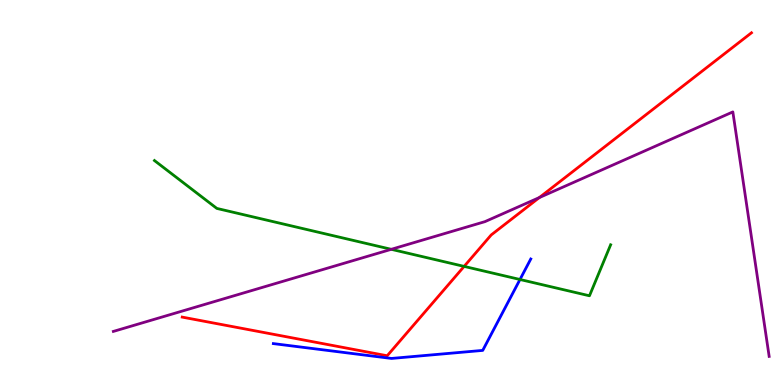[{'lines': ['blue', 'red'], 'intersections': []}, {'lines': ['green', 'red'], 'intersections': [{'x': 5.99, 'y': 3.08}]}, {'lines': ['purple', 'red'], 'intersections': [{'x': 6.96, 'y': 4.87}]}, {'lines': ['blue', 'green'], 'intersections': [{'x': 6.71, 'y': 2.74}]}, {'lines': ['blue', 'purple'], 'intersections': []}, {'lines': ['green', 'purple'], 'intersections': [{'x': 5.05, 'y': 3.52}]}]